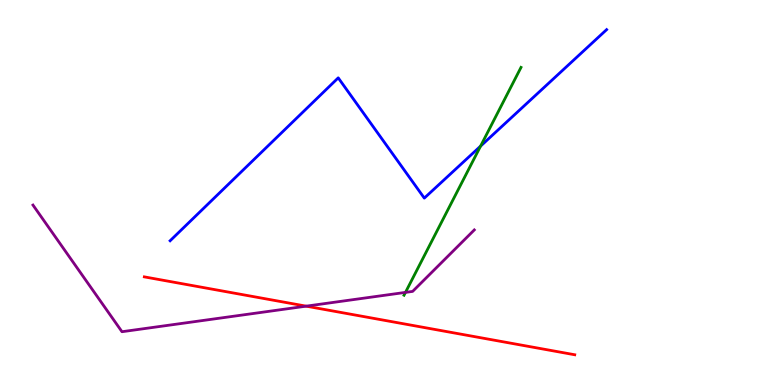[{'lines': ['blue', 'red'], 'intersections': []}, {'lines': ['green', 'red'], 'intersections': []}, {'lines': ['purple', 'red'], 'intersections': [{'x': 3.95, 'y': 2.05}]}, {'lines': ['blue', 'green'], 'intersections': [{'x': 6.2, 'y': 6.2}]}, {'lines': ['blue', 'purple'], 'intersections': []}, {'lines': ['green', 'purple'], 'intersections': [{'x': 5.23, 'y': 2.41}]}]